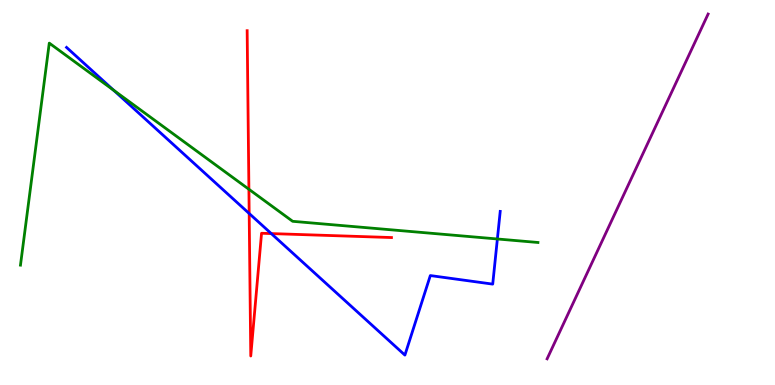[{'lines': ['blue', 'red'], 'intersections': [{'x': 3.22, 'y': 4.45}, {'x': 3.5, 'y': 3.93}]}, {'lines': ['green', 'red'], 'intersections': [{'x': 3.21, 'y': 5.08}]}, {'lines': ['purple', 'red'], 'intersections': []}, {'lines': ['blue', 'green'], 'intersections': [{'x': 1.47, 'y': 7.66}, {'x': 6.42, 'y': 3.79}]}, {'lines': ['blue', 'purple'], 'intersections': []}, {'lines': ['green', 'purple'], 'intersections': []}]